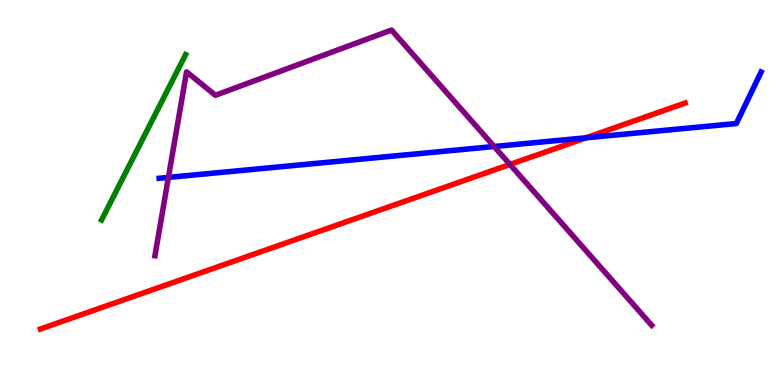[{'lines': ['blue', 'red'], 'intersections': [{'x': 7.56, 'y': 6.42}]}, {'lines': ['green', 'red'], 'intersections': []}, {'lines': ['purple', 'red'], 'intersections': [{'x': 6.58, 'y': 5.73}]}, {'lines': ['blue', 'green'], 'intersections': []}, {'lines': ['blue', 'purple'], 'intersections': [{'x': 2.17, 'y': 5.39}, {'x': 6.38, 'y': 6.19}]}, {'lines': ['green', 'purple'], 'intersections': []}]